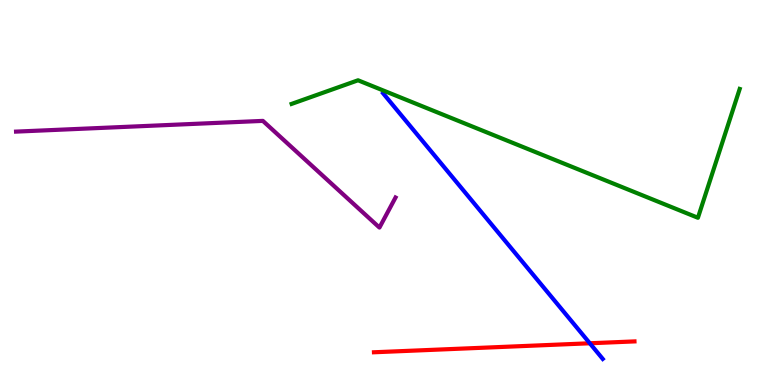[{'lines': ['blue', 'red'], 'intersections': [{'x': 7.61, 'y': 1.08}]}, {'lines': ['green', 'red'], 'intersections': []}, {'lines': ['purple', 'red'], 'intersections': []}, {'lines': ['blue', 'green'], 'intersections': []}, {'lines': ['blue', 'purple'], 'intersections': []}, {'lines': ['green', 'purple'], 'intersections': []}]